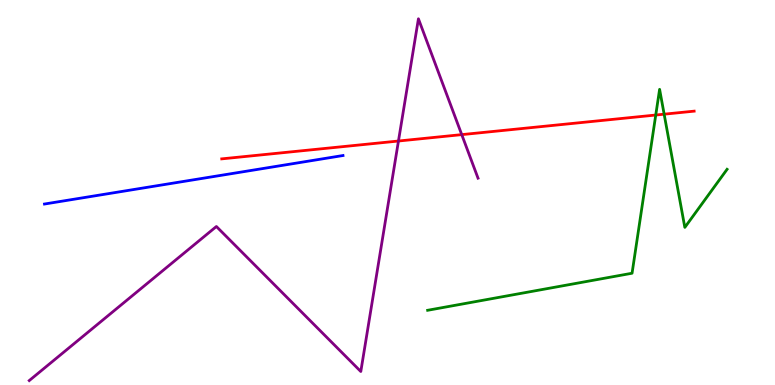[{'lines': ['blue', 'red'], 'intersections': []}, {'lines': ['green', 'red'], 'intersections': [{'x': 8.46, 'y': 7.01}, {'x': 8.57, 'y': 7.03}]}, {'lines': ['purple', 'red'], 'intersections': [{'x': 5.14, 'y': 6.34}, {'x': 5.96, 'y': 6.5}]}, {'lines': ['blue', 'green'], 'intersections': []}, {'lines': ['blue', 'purple'], 'intersections': []}, {'lines': ['green', 'purple'], 'intersections': []}]